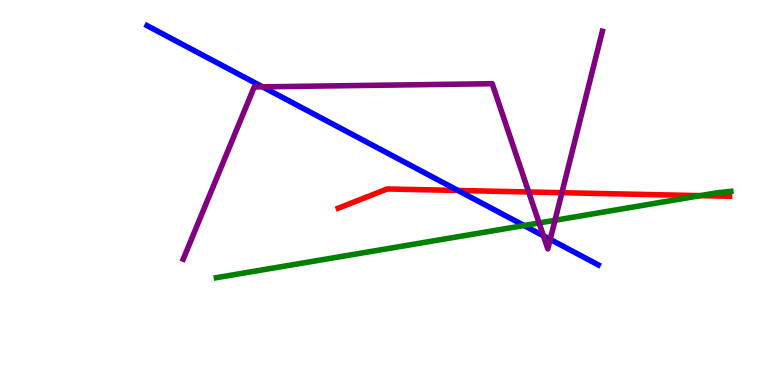[{'lines': ['blue', 'red'], 'intersections': [{'x': 5.91, 'y': 5.05}]}, {'lines': ['green', 'red'], 'intersections': [{'x': 9.03, 'y': 4.92}]}, {'lines': ['purple', 'red'], 'intersections': [{'x': 6.82, 'y': 5.01}, {'x': 7.25, 'y': 4.99}]}, {'lines': ['blue', 'green'], 'intersections': [{'x': 6.76, 'y': 4.14}]}, {'lines': ['blue', 'purple'], 'intersections': [{'x': 3.39, 'y': 7.74}, {'x': 7.01, 'y': 3.88}, {'x': 7.1, 'y': 3.78}]}, {'lines': ['green', 'purple'], 'intersections': [{'x': 6.96, 'y': 4.21}, {'x': 7.16, 'y': 4.28}]}]